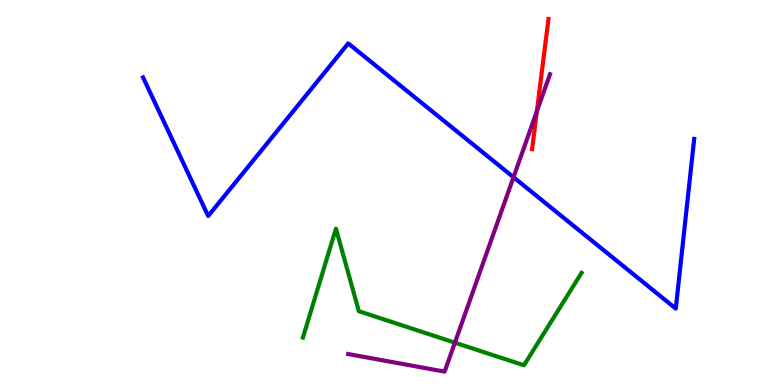[{'lines': ['blue', 'red'], 'intersections': []}, {'lines': ['green', 'red'], 'intersections': []}, {'lines': ['purple', 'red'], 'intersections': [{'x': 6.93, 'y': 7.11}]}, {'lines': ['blue', 'green'], 'intersections': []}, {'lines': ['blue', 'purple'], 'intersections': [{'x': 6.63, 'y': 5.4}]}, {'lines': ['green', 'purple'], 'intersections': [{'x': 5.87, 'y': 1.1}]}]